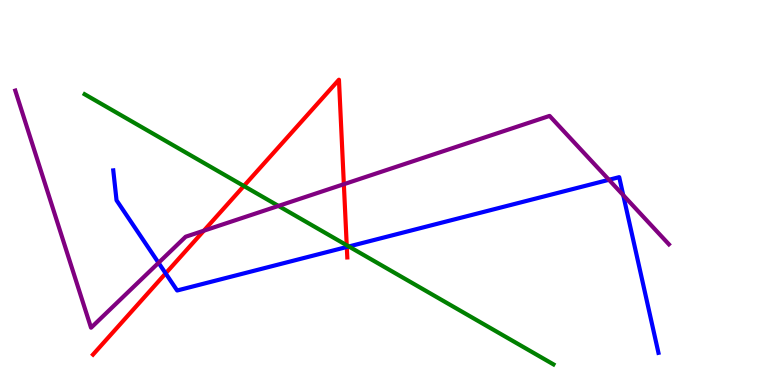[{'lines': ['blue', 'red'], 'intersections': [{'x': 2.14, 'y': 2.9}, {'x': 4.47, 'y': 3.58}]}, {'lines': ['green', 'red'], 'intersections': [{'x': 3.15, 'y': 5.17}, {'x': 4.47, 'y': 3.63}]}, {'lines': ['purple', 'red'], 'intersections': [{'x': 2.63, 'y': 4.01}, {'x': 4.44, 'y': 5.22}]}, {'lines': ['blue', 'green'], 'intersections': [{'x': 4.5, 'y': 3.6}]}, {'lines': ['blue', 'purple'], 'intersections': [{'x': 2.05, 'y': 3.17}, {'x': 7.86, 'y': 5.33}, {'x': 8.04, 'y': 4.93}]}, {'lines': ['green', 'purple'], 'intersections': [{'x': 3.59, 'y': 4.65}]}]